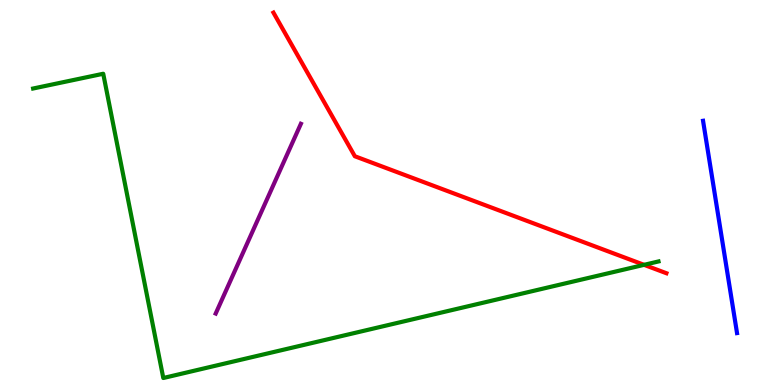[{'lines': ['blue', 'red'], 'intersections': []}, {'lines': ['green', 'red'], 'intersections': [{'x': 8.31, 'y': 3.12}]}, {'lines': ['purple', 'red'], 'intersections': []}, {'lines': ['blue', 'green'], 'intersections': []}, {'lines': ['blue', 'purple'], 'intersections': []}, {'lines': ['green', 'purple'], 'intersections': []}]